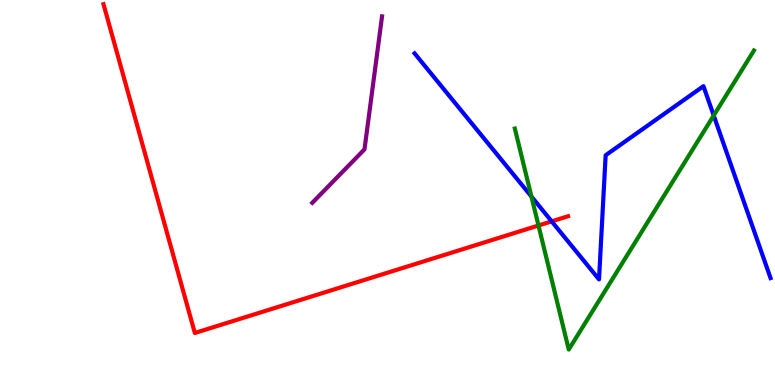[{'lines': ['blue', 'red'], 'intersections': [{'x': 7.12, 'y': 4.25}]}, {'lines': ['green', 'red'], 'intersections': [{'x': 6.95, 'y': 4.14}]}, {'lines': ['purple', 'red'], 'intersections': []}, {'lines': ['blue', 'green'], 'intersections': [{'x': 6.86, 'y': 4.89}, {'x': 9.21, 'y': 7.0}]}, {'lines': ['blue', 'purple'], 'intersections': []}, {'lines': ['green', 'purple'], 'intersections': []}]